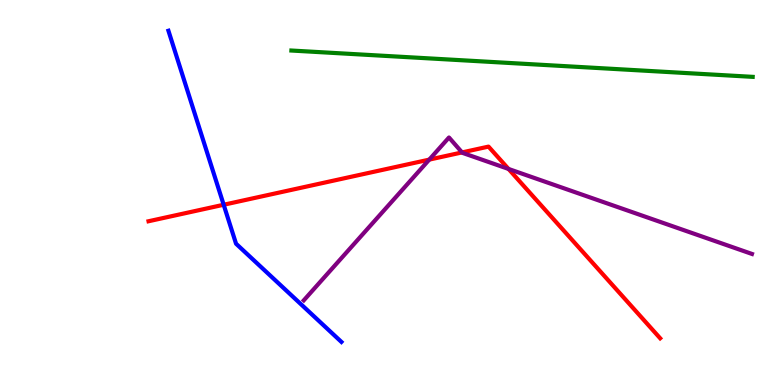[{'lines': ['blue', 'red'], 'intersections': [{'x': 2.89, 'y': 4.68}]}, {'lines': ['green', 'red'], 'intersections': []}, {'lines': ['purple', 'red'], 'intersections': [{'x': 5.54, 'y': 5.85}, {'x': 5.96, 'y': 6.04}, {'x': 6.56, 'y': 5.61}]}, {'lines': ['blue', 'green'], 'intersections': []}, {'lines': ['blue', 'purple'], 'intersections': []}, {'lines': ['green', 'purple'], 'intersections': []}]